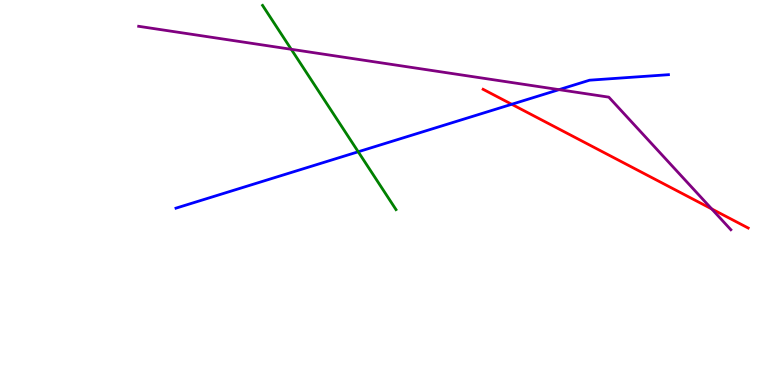[{'lines': ['blue', 'red'], 'intersections': [{'x': 6.6, 'y': 7.29}]}, {'lines': ['green', 'red'], 'intersections': []}, {'lines': ['purple', 'red'], 'intersections': [{'x': 9.18, 'y': 4.57}]}, {'lines': ['blue', 'green'], 'intersections': [{'x': 4.62, 'y': 6.06}]}, {'lines': ['blue', 'purple'], 'intersections': [{'x': 7.21, 'y': 7.67}]}, {'lines': ['green', 'purple'], 'intersections': [{'x': 3.76, 'y': 8.72}]}]